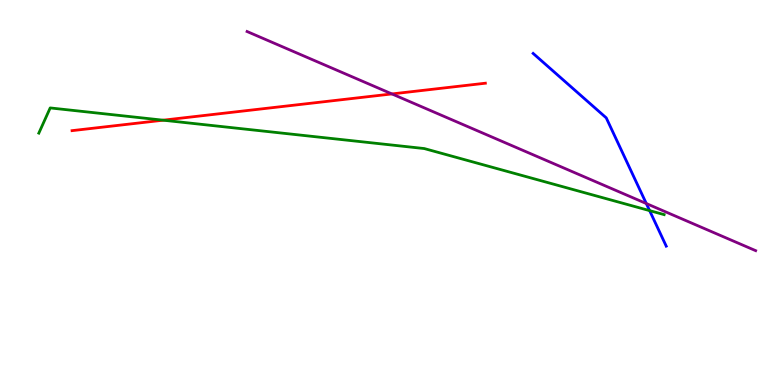[{'lines': ['blue', 'red'], 'intersections': []}, {'lines': ['green', 'red'], 'intersections': [{'x': 2.1, 'y': 6.88}]}, {'lines': ['purple', 'red'], 'intersections': [{'x': 5.06, 'y': 7.56}]}, {'lines': ['blue', 'green'], 'intersections': [{'x': 8.38, 'y': 4.53}]}, {'lines': ['blue', 'purple'], 'intersections': [{'x': 8.34, 'y': 4.71}]}, {'lines': ['green', 'purple'], 'intersections': []}]